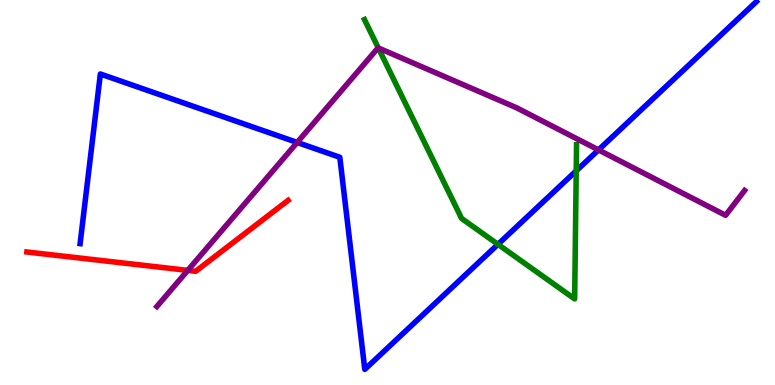[{'lines': ['blue', 'red'], 'intersections': []}, {'lines': ['green', 'red'], 'intersections': []}, {'lines': ['purple', 'red'], 'intersections': [{'x': 2.42, 'y': 2.98}]}, {'lines': ['blue', 'green'], 'intersections': [{'x': 6.43, 'y': 3.65}, {'x': 7.44, 'y': 5.56}]}, {'lines': ['blue', 'purple'], 'intersections': [{'x': 3.83, 'y': 6.3}, {'x': 7.72, 'y': 6.11}]}, {'lines': ['green', 'purple'], 'intersections': [{'x': 4.88, 'y': 8.75}]}]